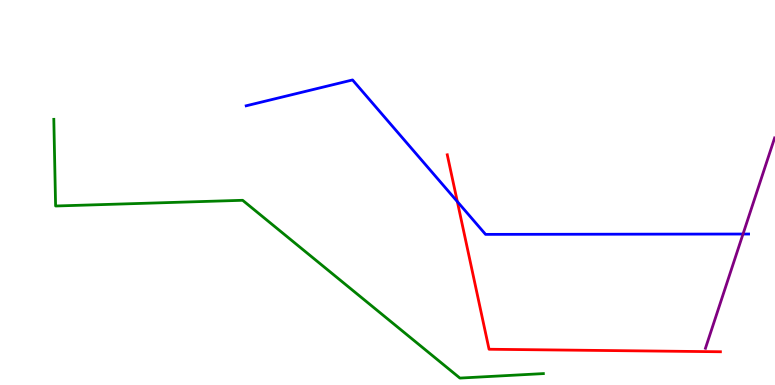[{'lines': ['blue', 'red'], 'intersections': [{'x': 5.9, 'y': 4.76}]}, {'lines': ['green', 'red'], 'intersections': []}, {'lines': ['purple', 'red'], 'intersections': []}, {'lines': ['blue', 'green'], 'intersections': []}, {'lines': ['blue', 'purple'], 'intersections': [{'x': 9.59, 'y': 3.92}]}, {'lines': ['green', 'purple'], 'intersections': []}]